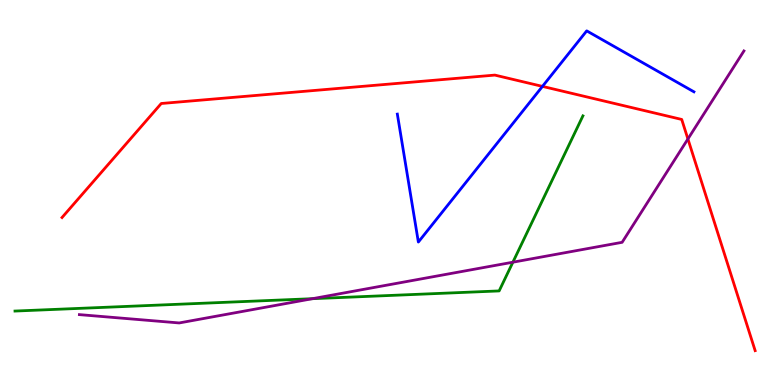[{'lines': ['blue', 'red'], 'intersections': [{'x': 7.0, 'y': 7.76}]}, {'lines': ['green', 'red'], 'intersections': []}, {'lines': ['purple', 'red'], 'intersections': [{'x': 8.88, 'y': 6.39}]}, {'lines': ['blue', 'green'], 'intersections': []}, {'lines': ['blue', 'purple'], 'intersections': []}, {'lines': ['green', 'purple'], 'intersections': [{'x': 4.03, 'y': 2.24}, {'x': 6.62, 'y': 3.19}]}]